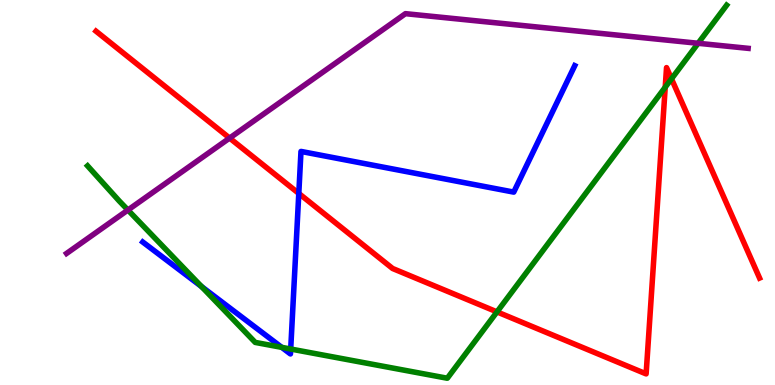[{'lines': ['blue', 'red'], 'intersections': [{'x': 3.86, 'y': 4.98}]}, {'lines': ['green', 'red'], 'intersections': [{'x': 6.41, 'y': 1.9}, {'x': 8.58, 'y': 7.73}, {'x': 8.66, 'y': 7.95}]}, {'lines': ['purple', 'red'], 'intersections': [{'x': 2.96, 'y': 6.41}]}, {'lines': ['blue', 'green'], 'intersections': [{'x': 2.6, 'y': 2.56}, {'x': 3.64, 'y': 0.978}, {'x': 3.75, 'y': 0.934}]}, {'lines': ['blue', 'purple'], 'intersections': []}, {'lines': ['green', 'purple'], 'intersections': [{'x': 1.65, 'y': 4.54}, {'x': 9.01, 'y': 8.88}]}]